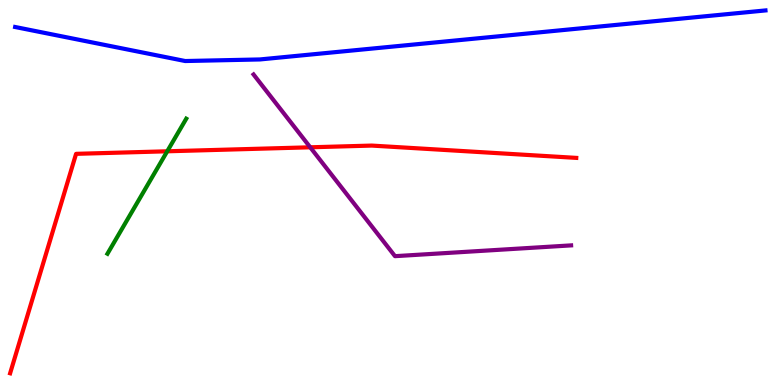[{'lines': ['blue', 'red'], 'intersections': []}, {'lines': ['green', 'red'], 'intersections': [{'x': 2.16, 'y': 6.07}]}, {'lines': ['purple', 'red'], 'intersections': [{'x': 4.0, 'y': 6.17}]}, {'lines': ['blue', 'green'], 'intersections': []}, {'lines': ['blue', 'purple'], 'intersections': []}, {'lines': ['green', 'purple'], 'intersections': []}]